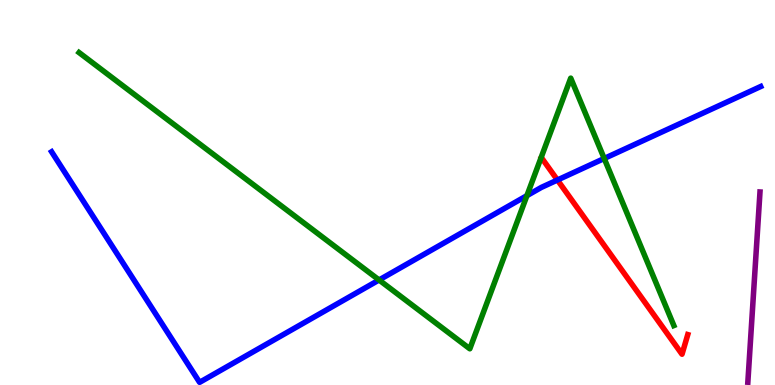[{'lines': ['blue', 'red'], 'intersections': [{'x': 7.19, 'y': 5.32}]}, {'lines': ['green', 'red'], 'intersections': []}, {'lines': ['purple', 'red'], 'intersections': []}, {'lines': ['blue', 'green'], 'intersections': [{'x': 4.89, 'y': 2.73}, {'x': 6.8, 'y': 4.92}, {'x': 7.8, 'y': 5.88}]}, {'lines': ['blue', 'purple'], 'intersections': []}, {'lines': ['green', 'purple'], 'intersections': []}]